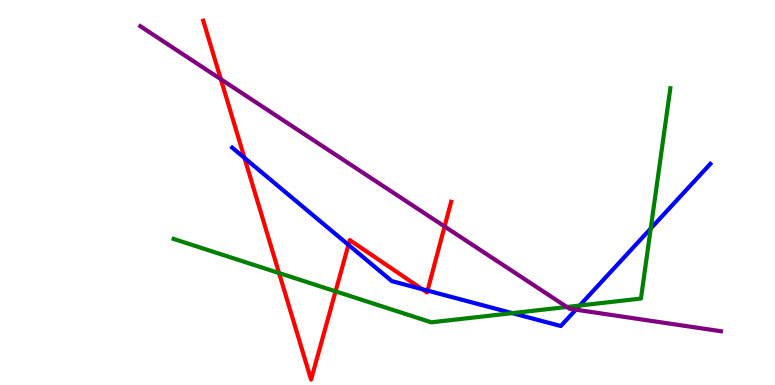[{'lines': ['blue', 'red'], 'intersections': [{'x': 3.15, 'y': 5.9}, {'x': 4.5, 'y': 3.64}, {'x': 5.45, 'y': 2.49}, {'x': 5.52, 'y': 2.45}]}, {'lines': ['green', 'red'], 'intersections': [{'x': 3.6, 'y': 2.91}, {'x': 4.33, 'y': 2.43}]}, {'lines': ['purple', 'red'], 'intersections': [{'x': 2.85, 'y': 7.94}, {'x': 5.74, 'y': 4.12}]}, {'lines': ['blue', 'green'], 'intersections': [{'x': 6.61, 'y': 1.87}, {'x': 7.48, 'y': 2.06}, {'x': 8.4, 'y': 4.06}]}, {'lines': ['blue', 'purple'], 'intersections': [{'x': 7.43, 'y': 1.96}]}, {'lines': ['green', 'purple'], 'intersections': [{'x': 7.31, 'y': 2.03}]}]